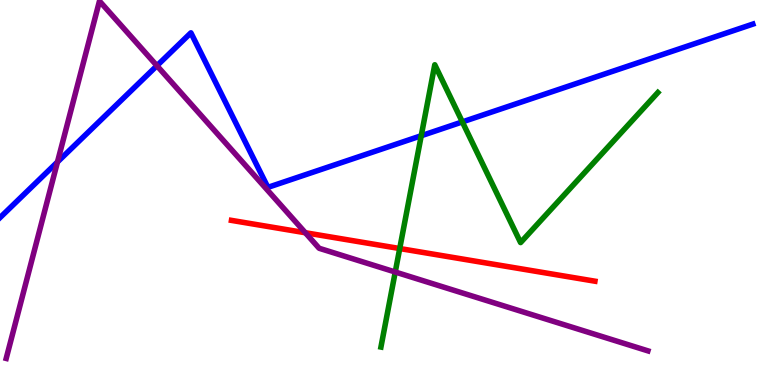[{'lines': ['blue', 'red'], 'intersections': []}, {'lines': ['green', 'red'], 'intersections': [{'x': 5.16, 'y': 3.54}]}, {'lines': ['purple', 'red'], 'intersections': [{'x': 3.94, 'y': 3.95}]}, {'lines': ['blue', 'green'], 'intersections': [{'x': 5.44, 'y': 6.47}, {'x': 5.97, 'y': 6.83}]}, {'lines': ['blue', 'purple'], 'intersections': [{'x': 0.742, 'y': 5.79}, {'x': 2.02, 'y': 8.29}]}, {'lines': ['green', 'purple'], 'intersections': [{'x': 5.1, 'y': 2.93}]}]